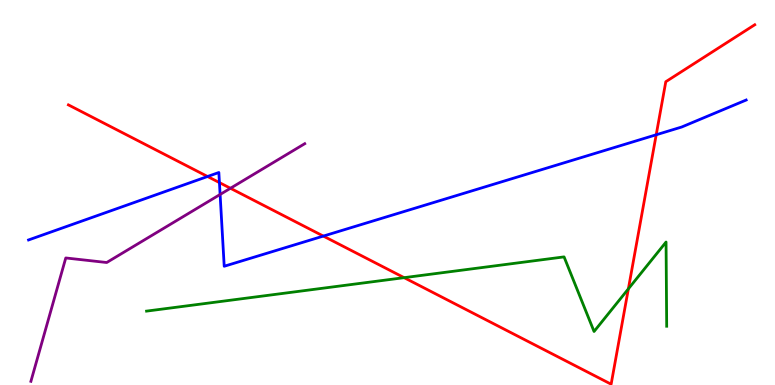[{'lines': ['blue', 'red'], 'intersections': [{'x': 2.68, 'y': 5.42}, {'x': 2.83, 'y': 5.26}, {'x': 4.17, 'y': 3.87}, {'x': 8.47, 'y': 6.5}]}, {'lines': ['green', 'red'], 'intersections': [{'x': 5.21, 'y': 2.79}, {'x': 8.11, 'y': 2.5}]}, {'lines': ['purple', 'red'], 'intersections': [{'x': 2.97, 'y': 5.11}]}, {'lines': ['blue', 'green'], 'intersections': []}, {'lines': ['blue', 'purple'], 'intersections': [{'x': 2.84, 'y': 4.95}]}, {'lines': ['green', 'purple'], 'intersections': []}]